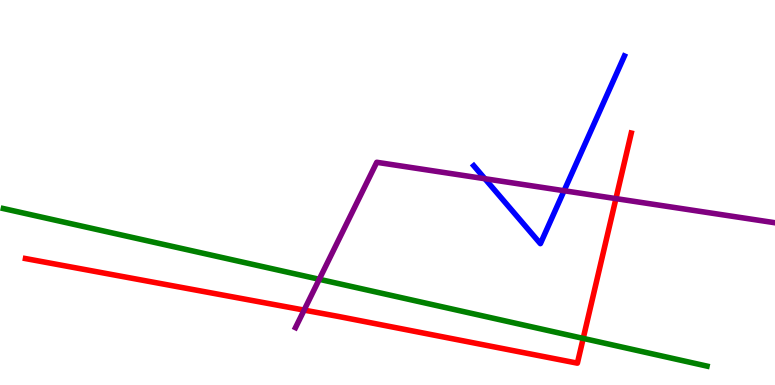[{'lines': ['blue', 'red'], 'intersections': []}, {'lines': ['green', 'red'], 'intersections': [{'x': 7.53, 'y': 1.21}]}, {'lines': ['purple', 'red'], 'intersections': [{'x': 3.92, 'y': 1.95}, {'x': 7.95, 'y': 4.84}]}, {'lines': ['blue', 'green'], 'intersections': []}, {'lines': ['blue', 'purple'], 'intersections': [{'x': 6.26, 'y': 5.36}, {'x': 7.28, 'y': 5.05}]}, {'lines': ['green', 'purple'], 'intersections': [{'x': 4.12, 'y': 2.75}]}]